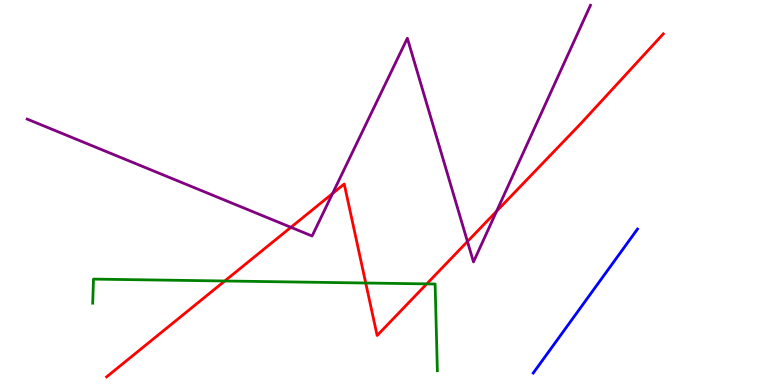[{'lines': ['blue', 'red'], 'intersections': []}, {'lines': ['green', 'red'], 'intersections': [{'x': 2.9, 'y': 2.7}, {'x': 4.72, 'y': 2.65}, {'x': 5.51, 'y': 2.63}]}, {'lines': ['purple', 'red'], 'intersections': [{'x': 3.75, 'y': 4.1}, {'x': 4.29, 'y': 4.97}, {'x': 6.03, 'y': 3.73}, {'x': 6.41, 'y': 4.51}]}, {'lines': ['blue', 'green'], 'intersections': []}, {'lines': ['blue', 'purple'], 'intersections': []}, {'lines': ['green', 'purple'], 'intersections': []}]